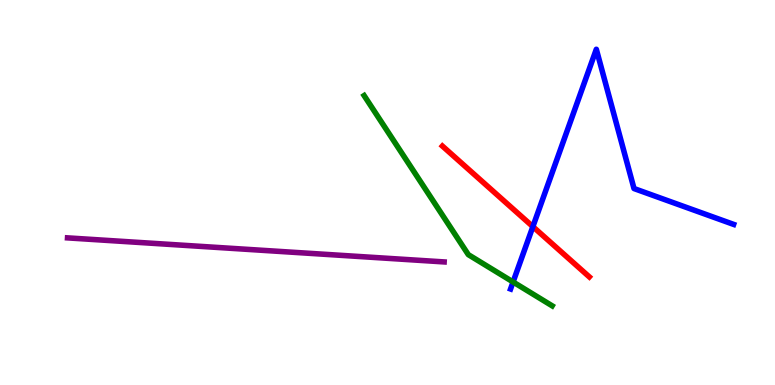[{'lines': ['blue', 'red'], 'intersections': [{'x': 6.88, 'y': 4.11}]}, {'lines': ['green', 'red'], 'intersections': []}, {'lines': ['purple', 'red'], 'intersections': []}, {'lines': ['blue', 'green'], 'intersections': [{'x': 6.62, 'y': 2.68}]}, {'lines': ['blue', 'purple'], 'intersections': []}, {'lines': ['green', 'purple'], 'intersections': []}]